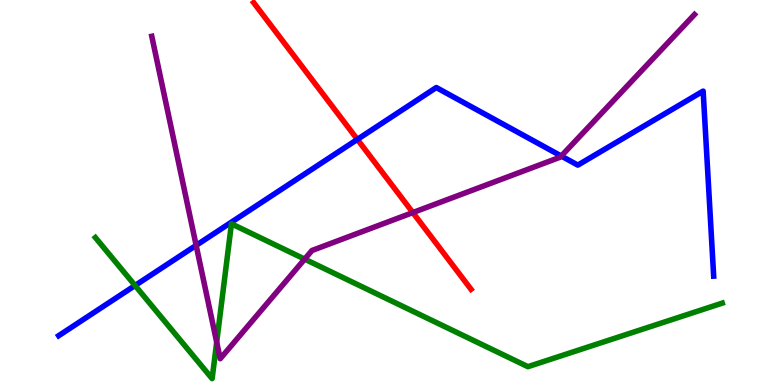[{'lines': ['blue', 'red'], 'intersections': [{'x': 4.61, 'y': 6.38}]}, {'lines': ['green', 'red'], 'intersections': []}, {'lines': ['purple', 'red'], 'intersections': [{'x': 5.33, 'y': 4.48}]}, {'lines': ['blue', 'green'], 'intersections': [{'x': 1.74, 'y': 2.58}]}, {'lines': ['blue', 'purple'], 'intersections': [{'x': 2.53, 'y': 3.63}, {'x': 7.24, 'y': 5.95}]}, {'lines': ['green', 'purple'], 'intersections': [{'x': 2.8, 'y': 1.11}, {'x': 3.93, 'y': 3.27}]}]